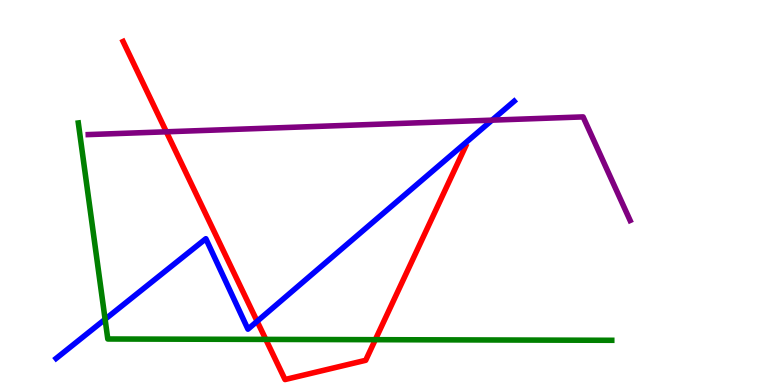[{'lines': ['blue', 'red'], 'intersections': [{'x': 3.32, 'y': 1.65}]}, {'lines': ['green', 'red'], 'intersections': [{'x': 3.43, 'y': 1.18}, {'x': 4.84, 'y': 1.18}]}, {'lines': ['purple', 'red'], 'intersections': [{'x': 2.15, 'y': 6.58}]}, {'lines': ['blue', 'green'], 'intersections': [{'x': 1.36, 'y': 1.71}]}, {'lines': ['blue', 'purple'], 'intersections': [{'x': 6.35, 'y': 6.88}]}, {'lines': ['green', 'purple'], 'intersections': []}]